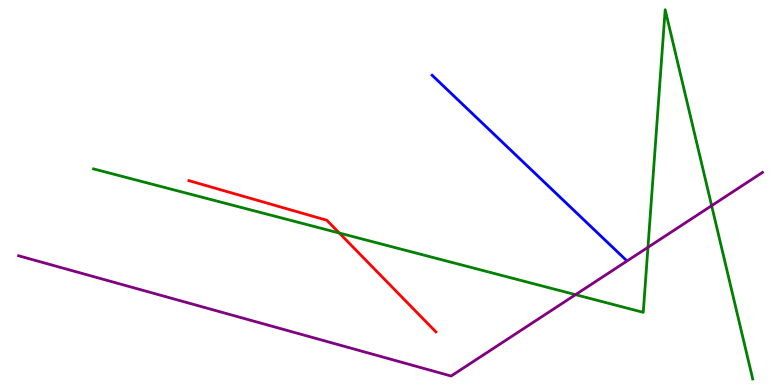[{'lines': ['blue', 'red'], 'intersections': []}, {'lines': ['green', 'red'], 'intersections': [{'x': 4.38, 'y': 3.95}]}, {'lines': ['purple', 'red'], 'intersections': []}, {'lines': ['blue', 'green'], 'intersections': []}, {'lines': ['blue', 'purple'], 'intersections': []}, {'lines': ['green', 'purple'], 'intersections': [{'x': 7.43, 'y': 2.35}, {'x': 8.36, 'y': 3.58}, {'x': 9.18, 'y': 4.66}]}]